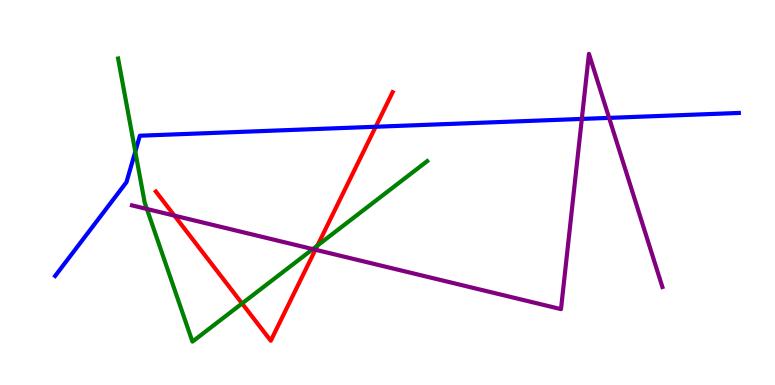[{'lines': ['blue', 'red'], 'intersections': [{'x': 4.85, 'y': 6.71}]}, {'lines': ['green', 'red'], 'intersections': [{'x': 3.12, 'y': 2.12}, {'x': 4.1, 'y': 3.62}]}, {'lines': ['purple', 'red'], 'intersections': [{'x': 2.25, 'y': 4.4}, {'x': 4.07, 'y': 3.51}]}, {'lines': ['blue', 'green'], 'intersections': [{'x': 1.75, 'y': 6.06}]}, {'lines': ['blue', 'purple'], 'intersections': [{'x': 7.51, 'y': 6.91}, {'x': 7.86, 'y': 6.94}]}, {'lines': ['green', 'purple'], 'intersections': [{'x': 1.9, 'y': 4.57}, {'x': 4.04, 'y': 3.53}]}]